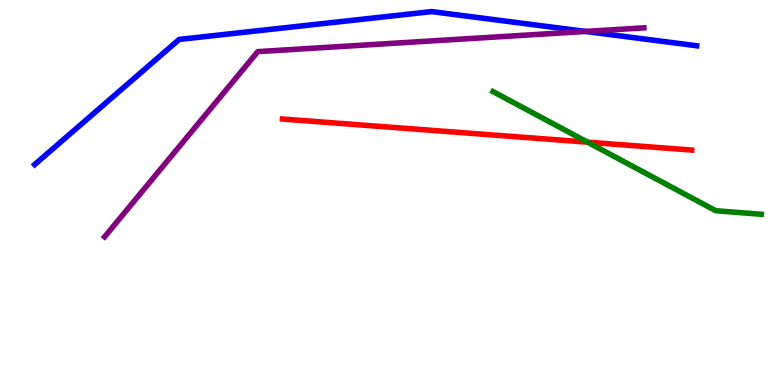[{'lines': ['blue', 'red'], 'intersections': []}, {'lines': ['green', 'red'], 'intersections': [{'x': 7.58, 'y': 6.31}]}, {'lines': ['purple', 'red'], 'intersections': []}, {'lines': ['blue', 'green'], 'intersections': []}, {'lines': ['blue', 'purple'], 'intersections': [{'x': 7.56, 'y': 9.18}]}, {'lines': ['green', 'purple'], 'intersections': []}]